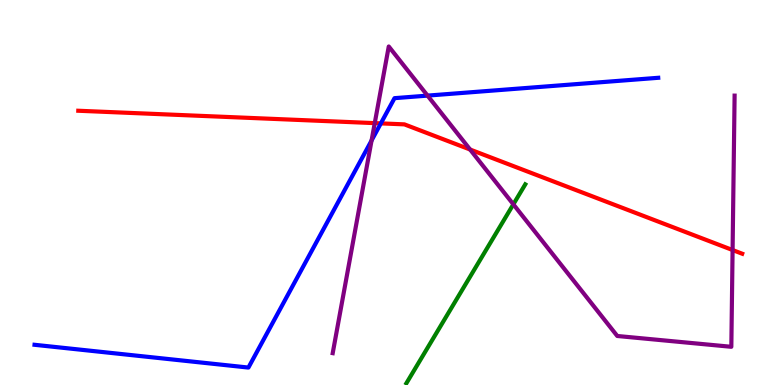[{'lines': ['blue', 'red'], 'intersections': [{'x': 4.91, 'y': 6.8}]}, {'lines': ['green', 'red'], 'intersections': []}, {'lines': ['purple', 'red'], 'intersections': [{'x': 4.84, 'y': 6.8}, {'x': 6.07, 'y': 6.12}, {'x': 9.45, 'y': 3.51}]}, {'lines': ['blue', 'green'], 'intersections': []}, {'lines': ['blue', 'purple'], 'intersections': [{'x': 4.79, 'y': 6.35}, {'x': 5.52, 'y': 7.52}]}, {'lines': ['green', 'purple'], 'intersections': [{'x': 6.62, 'y': 4.69}]}]